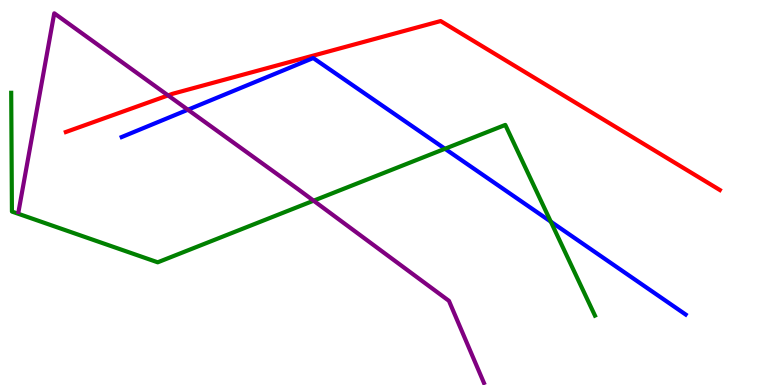[{'lines': ['blue', 'red'], 'intersections': []}, {'lines': ['green', 'red'], 'intersections': []}, {'lines': ['purple', 'red'], 'intersections': [{'x': 2.17, 'y': 7.52}]}, {'lines': ['blue', 'green'], 'intersections': [{'x': 5.74, 'y': 6.14}, {'x': 7.11, 'y': 4.24}]}, {'lines': ['blue', 'purple'], 'intersections': [{'x': 2.42, 'y': 7.15}]}, {'lines': ['green', 'purple'], 'intersections': [{'x': 4.05, 'y': 4.79}]}]